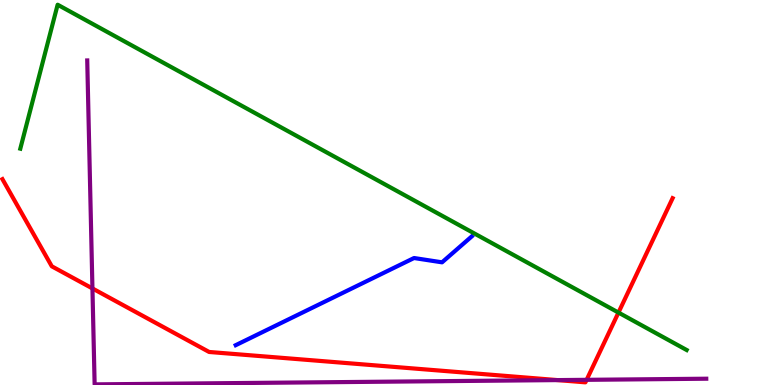[{'lines': ['blue', 'red'], 'intersections': []}, {'lines': ['green', 'red'], 'intersections': [{'x': 7.98, 'y': 1.88}]}, {'lines': ['purple', 'red'], 'intersections': [{'x': 1.19, 'y': 2.51}, {'x': 7.19, 'y': 0.127}, {'x': 7.57, 'y': 0.134}]}, {'lines': ['blue', 'green'], 'intersections': []}, {'lines': ['blue', 'purple'], 'intersections': []}, {'lines': ['green', 'purple'], 'intersections': []}]